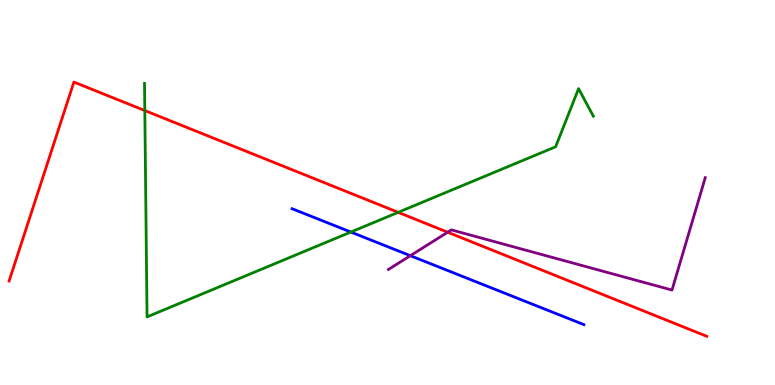[{'lines': ['blue', 'red'], 'intersections': []}, {'lines': ['green', 'red'], 'intersections': [{'x': 1.87, 'y': 7.13}, {'x': 5.14, 'y': 4.48}]}, {'lines': ['purple', 'red'], 'intersections': [{'x': 5.78, 'y': 3.97}]}, {'lines': ['blue', 'green'], 'intersections': [{'x': 4.53, 'y': 3.97}]}, {'lines': ['blue', 'purple'], 'intersections': [{'x': 5.29, 'y': 3.36}]}, {'lines': ['green', 'purple'], 'intersections': []}]